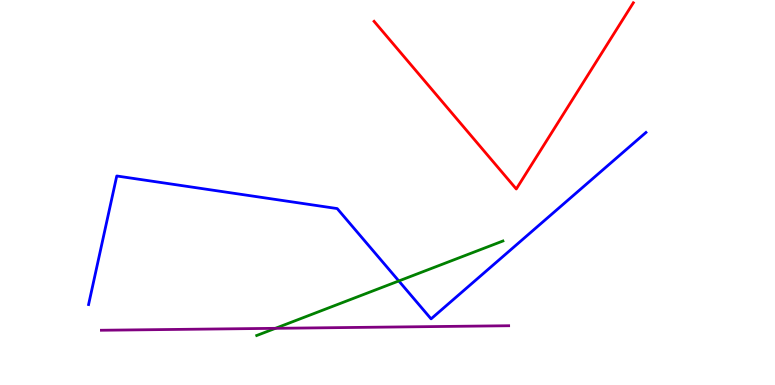[{'lines': ['blue', 'red'], 'intersections': []}, {'lines': ['green', 'red'], 'intersections': []}, {'lines': ['purple', 'red'], 'intersections': []}, {'lines': ['blue', 'green'], 'intersections': [{'x': 5.15, 'y': 2.7}]}, {'lines': ['blue', 'purple'], 'intersections': []}, {'lines': ['green', 'purple'], 'intersections': [{'x': 3.55, 'y': 1.47}]}]